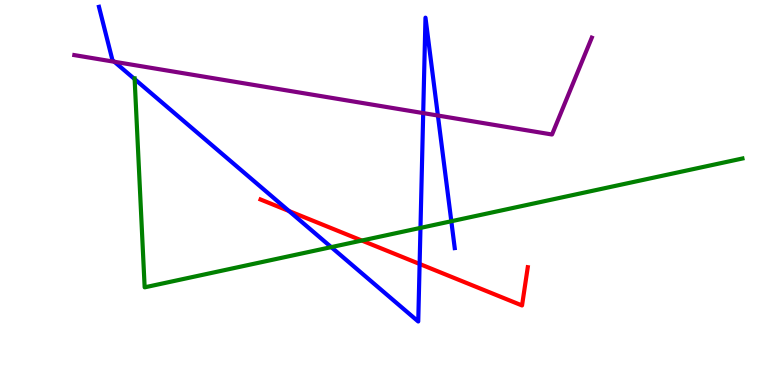[{'lines': ['blue', 'red'], 'intersections': [{'x': 3.73, 'y': 4.52}, {'x': 5.41, 'y': 3.14}]}, {'lines': ['green', 'red'], 'intersections': [{'x': 4.67, 'y': 3.75}]}, {'lines': ['purple', 'red'], 'intersections': []}, {'lines': ['blue', 'green'], 'intersections': [{'x': 1.74, 'y': 7.95}, {'x': 4.27, 'y': 3.58}, {'x': 5.43, 'y': 4.08}, {'x': 5.82, 'y': 4.25}]}, {'lines': ['blue', 'purple'], 'intersections': [{'x': 1.48, 'y': 8.4}, {'x': 5.46, 'y': 7.06}, {'x': 5.65, 'y': 7.0}]}, {'lines': ['green', 'purple'], 'intersections': []}]